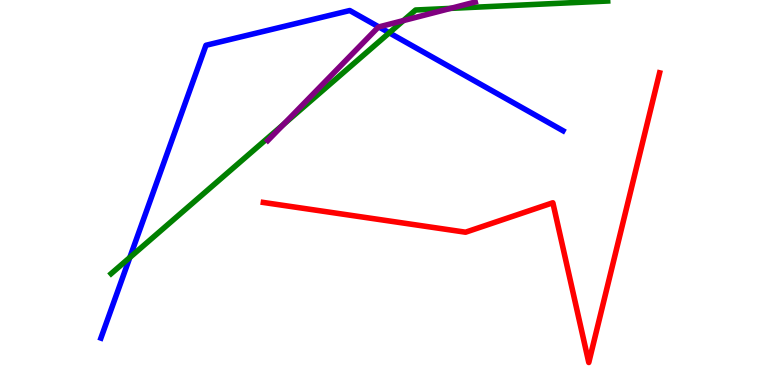[{'lines': ['blue', 'red'], 'intersections': []}, {'lines': ['green', 'red'], 'intersections': []}, {'lines': ['purple', 'red'], 'intersections': []}, {'lines': ['blue', 'green'], 'intersections': [{'x': 1.68, 'y': 3.31}, {'x': 5.02, 'y': 9.15}]}, {'lines': ['blue', 'purple'], 'intersections': [{'x': 4.89, 'y': 9.3}]}, {'lines': ['green', 'purple'], 'intersections': [{'x': 3.66, 'y': 6.77}, {'x': 5.21, 'y': 9.47}, {'x': 5.82, 'y': 9.78}]}]